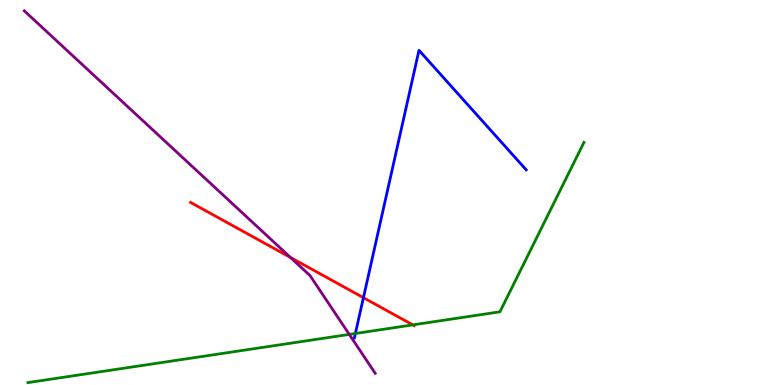[{'lines': ['blue', 'red'], 'intersections': [{'x': 4.69, 'y': 2.27}]}, {'lines': ['green', 'red'], 'intersections': [{'x': 5.33, 'y': 1.56}]}, {'lines': ['purple', 'red'], 'intersections': [{'x': 3.75, 'y': 3.31}]}, {'lines': ['blue', 'green'], 'intersections': [{'x': 4.59, 'y': 1.34}]}, {'lines': ['blue', 'purple'], 'intersections': []}, {'lines': ['green', 'purple'], 'intersections': [{'x': 4.51, 'y': 1.31}]}]